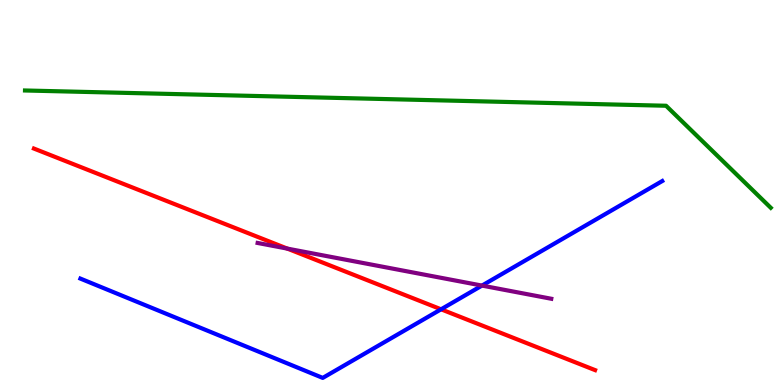[{'lines': ['blue', 'red'], 'intersections': [{'x': 5.69, 'y': 1.97}]}, {'lines': ['green', 'red'], 'intersections': []}, {'lines': ['purple', 'red'], 'intersections': [{'x': 3.71, 'y': 3.54}]}, {'lines': ['blue', 'green'], 'intersections': []}, {'lines': ['blue', 'purple'], 'intersections': [{'x': 6.22, 'y': 2.58}]}, {'lines': ['green', 'purple'], 'intersections': []}]